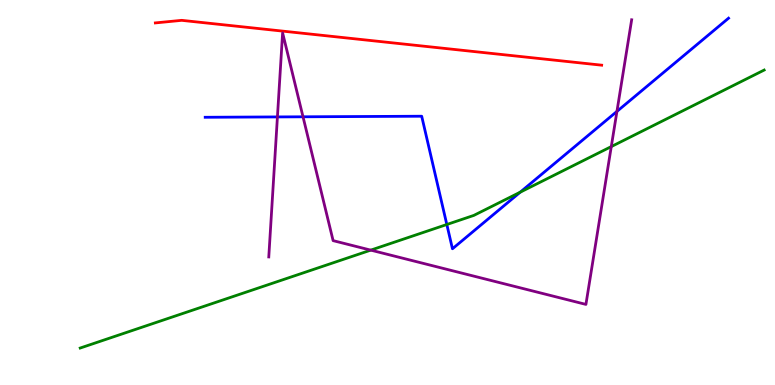[{'lines': ['blue', 'red'], 'intersections': []}, {'lines': ['green', 'red'], 'intersections': []}, {'lines': ['purple', 'red'], 'intersections': []}, {'lines': ['blue', 'green'], 'intersections': [{'x': 5.77, 'y': 4.17}, {'x': 6.71, 'y': 5.01}]}, {'lines': ['blue', 'purple'], 'intersections': [{'x': 3.58, 'y': 6.96}, {'x': 3.91, 'y': 6.97}, {'x': 7.96, 'y': 7.11}]}, {'lines': ['green', 'purple'], 'intersections': [{'x': 4.78, 'y': 3.5}, {'x': 7.89, 'y': 6.19}]}]